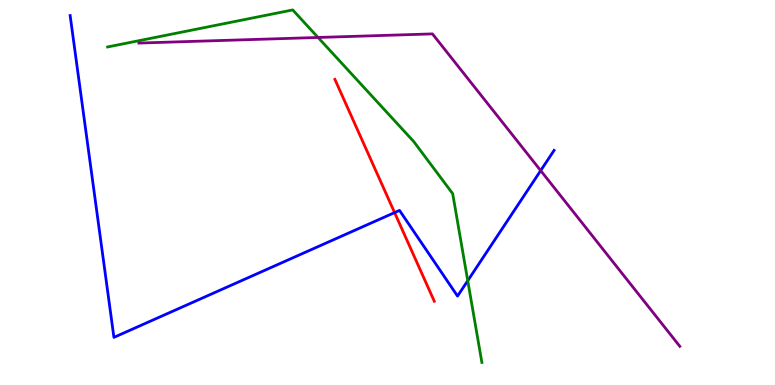[{'lines': ['blue', 'red'], 'intersections': [{'x': 5.09, 'y': 4.48}]}, {'lines': ['green', 'red'], 'intersections': []}, {'lines': ['purple', 'red'], 'intersections': []}, {'lines': ['blue', 'green'], 'intersections': [{'x': 6.04, 'y': 2.71}]}, {'lines': ['blue', 'purple'], 'intersections': [{'x': 6.98, 'y': 5.57}]}, {'lines': ['green', 'purple'], 'intersections': [{'x': 4.1, 'y': 9.03}]}]